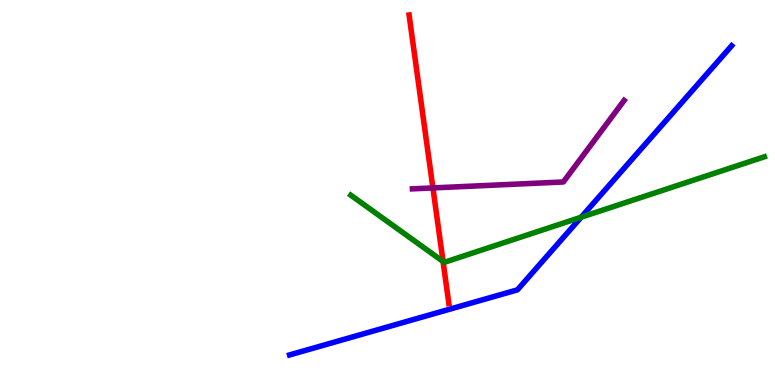[{'lines': ['blue', 'red'], 'intersections': []}, {'lines': ['green', 'red'], 'intersections': [{'x': 5.72, 'y': 3.21}]}, {'lines': ['purple', 'red'], 'intersections': [{'x': 5.59, 'y': 5.12}]}, {'lines': ['blue', 'green'], 'intersections': [{'x': 7.5, 'y': 4.36}]}, {'lines': ['blue', 'purple'], 'intersections': []}, {'lines': ['green', 'purple'], 'intersections': []}]